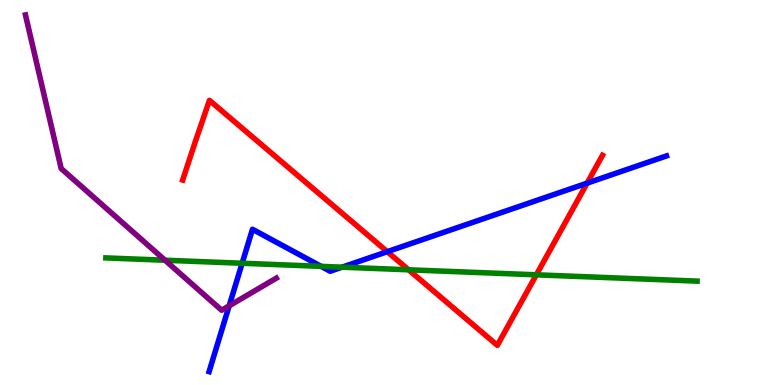[{'lines': ['blue', 'red'], 'intersections': [{'x': 5.0, 'y': 3.46}, {'x': 7.58, 'y': 5.24}]}, {'lines': ['green', 'red'], 'intersections': [{'x': 5.27, 'y': 2.99}, {'x': 6.92, 'y': 2.86}]}, {'lines': ['purple', 'red'], 'intersections': []}, {'lines': ['blue', 'green'], 'intersections': [{'x': 3.12, 'y': 3.16}, {'x': 4.14, 'y': 3.08}, {'x': 4.41, 'y': 3.06}]}, {'lines': ['blue', 'purple'], 'intersections': [{'x': 2.96, 'y': 2.06}]}, {'lines': ['green', 'purple'], 'intersections': [{'x': 2.13, 'y': 3.24}]}]